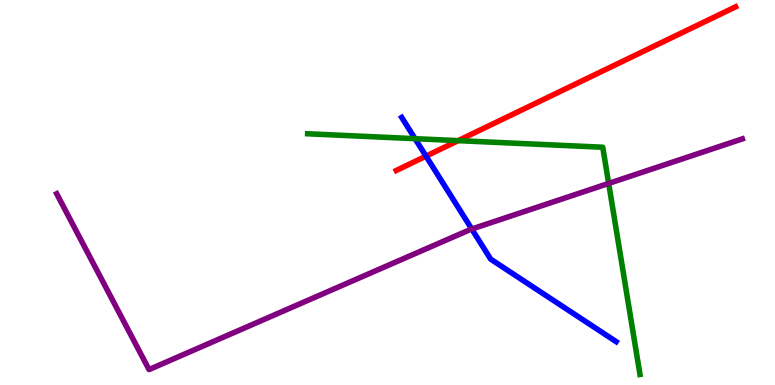[{'lines': ['blue', 'red'], 'intersections': [{'x': 5.5, 'y': 5.94}]}, {'lines': ['green', 'red'], 'intersections': [{'x': 5.91, 'y': 6.35}]}, {'lines': ['purple', 'red'], 'intersections': []}, {'lines': ['blue', 'green'], 'intersections': [{'x': 5.36, 'y': 6.4}]}, {'lines': ['blue', 'purple'], 'intersections': [{'x': 6.09, 'y': 4.05}]}, {'lines': ['green', 'purple'], 'intersections': [{'x': 7.85, 'y': 5.24}]}]